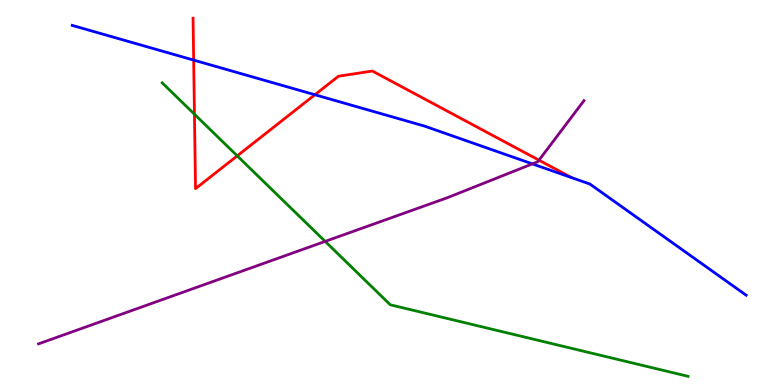[{'lines': ['blue', 'red'], 'intersections': [{'x': 2.5, 'y': 8.44}, {'x': 4.06, 'y': 7.54}]}, {'lines': ['green', 'red'], 'intersections': [{'x': 2.51, 'y': 7.03}, {'x': 3.06, 'y': 5.95}]}, {'lines': ['purple', 'red'], 'intersections': [{'x': 6.95, 'y': 5.84}]}, {'lines': ['blue', 'green'], 'intersections': []}, {'lines': ['blue', 'purple'], 'intersections': [{'x': 6.87, 'y': 5.74}]}, {'lines': ['green', 'purple'], 'intersections': [{'x': 4.2, 'y': 3.73}]}]